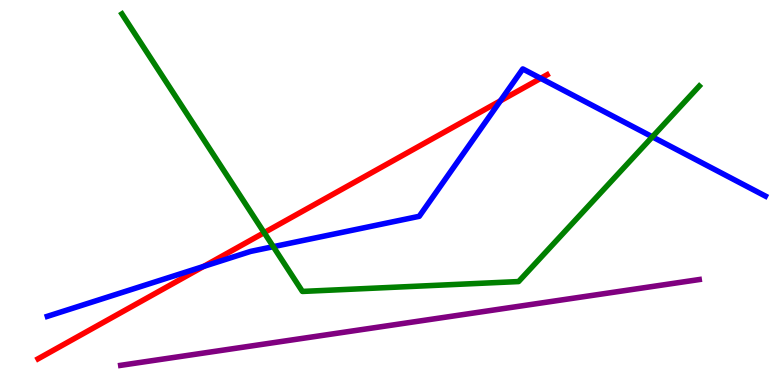[{'lines': ['blue', 'red'], 'intersections': [{'x': 2.63, 'y': 3.08}, {'x': 6.46, 'y': 7.38}, {'x': 6.98, 'y': 7.97}]}, {'lines': ['green', 'red'], 'intersections': [{'x': 3.41, 'y': 3.96}]}, {'lines': ['purple', 'red'], 'intersections': []}, {'lines': ['blue', 'green'], 'intersections': [{'x': 3.53, 'y': 3.59}, {'x': 8.42, 'y': 6.45}]}, {'lines': ['blue', 'purple'], 'intersections': []}, {'lines': ['green', 'purple'], 'intersections': []}]